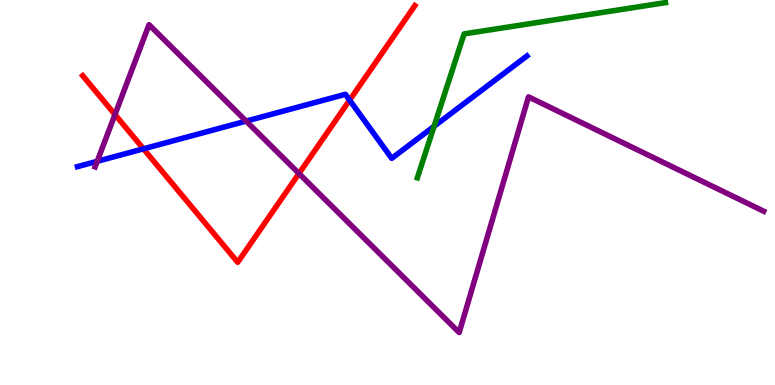[{'lines': ['blue', 'red'], 'intersections': [{'x': 1.85, 'y': 6.13}, {'x': 4.51, 'y': 7.4}]}, {'lines': ['green', 'red'], 'intersections': []}, {'lines': ['purple', 'red'], 'intersections': [{'x': 1.48, 'y': 7.03}, {'x': 3.86, 'y': 5.49}]}, {'lines': ['blue', 'green'], 'intersections': [{'x': 5.6, 'y': 6.72}]}, {'lines': ['blue', 'purple'], 'intersections': [{'x': 1.25, 'y': 5.81}, {'x': 3.18, 'y': 6.85}]}, {'lines': ['green', 'purple'], 'intersections': []}]